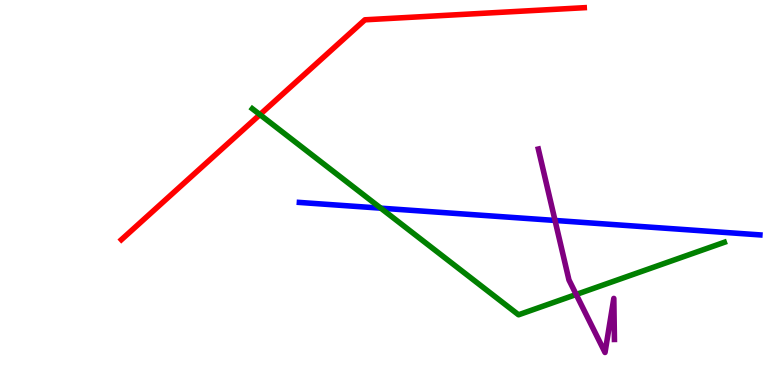[{'lines': ['blue', 'red'], 'intersections': []}, {'lines': ['green', 'red'], 'intersections': [{'x': 3.35, 'y': 7.02}]}, {'lines': ['purple', 'red'], 'intersections': []}, {'lines': ['blue', 'green'], 'intersections': [{'x': 4.91, 'y': 4.59}]}, {'lines': ['blue', 'purple'], 'intersections': [{'x': 7.16, 'y': 4.27}]}, {'lines': ['green', 'purple'], 'intersections': [{'x': 7.43, 'y': 2.35}]}]